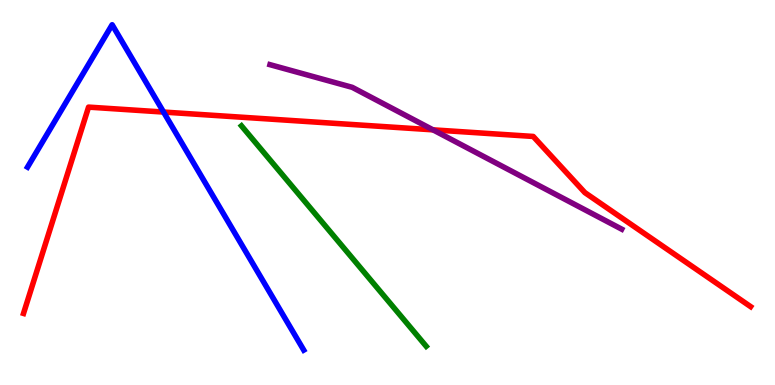[{'lines': ['blue', 'red'], 'intersections': [{'x': 2.11, 'y': 7.09}]}, {'lines': ['green', 'red'], 'intersections': []}, {'lines': ['purple', 'red'], 'intersections': [{'x': 5.59, 'y': 6.63}]}, {'lines': ['blue', 'green'], 'intersections': []}, {'lines': ['blue', 'purple'], 'intersections': []}, {'lines': ['green', 'purple'], 'intersections': []}]